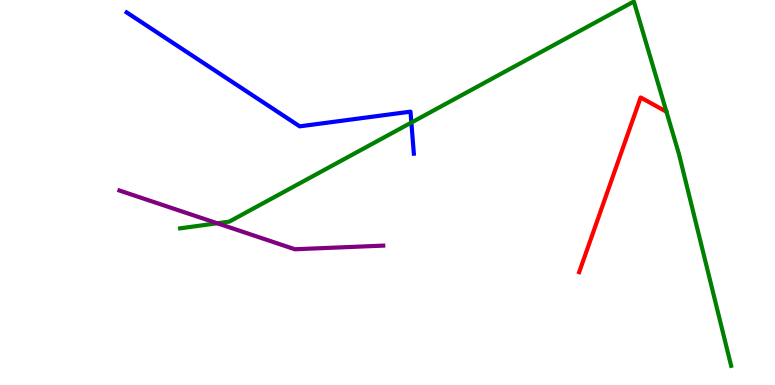[{'lines': ['blue', 'red'], 'intersections': []}, {'lines': ['green', 'red'], 'intersections': []}, {'lines': ['purple', 'red'], 'intersections': []}, {'lines': ['blue', 'green'], 'intersections': [{'x': 5.31, 'y': 6.82}]}, {'lines': ['blue', 'purple'], 'intersections': []}, {'lines': ['green', 'purple'], 'intersections': [{'x': 2.8, 'y': 4.2}]}]